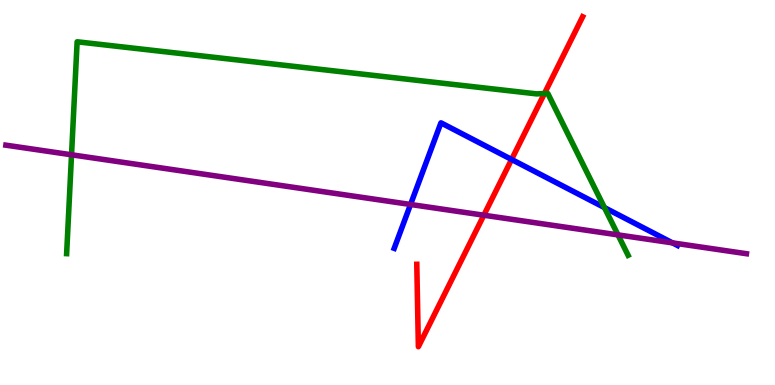[{'lines': ['blue', 'red'], 'intersections': [{'x': 6.6, 'y': 5.86}]}, {'lines': ['green', 'red'], 'intersections': [{'x': 7.02, 'y': 7.57}]}, {'lines': ['purple', 'red'], 'intersections': [{'x': 6.24, 'y': 4.41}]}, {'lines': ['blue', 'green'], 'intersections': [{'x': 7.8, 'y': 4.61}]}, {'lines': ['blue', 'purple'], 'intersections': [{'x': 5.3, 'y': 4.69}, {'x': 8.68, 'y': 3.69}]}, {'lines': ['green', 'purple'], 'intersections': [{'x': 0.923, 'y': 5.98}, {'x': 7.97, 'y': 3.9}]}]